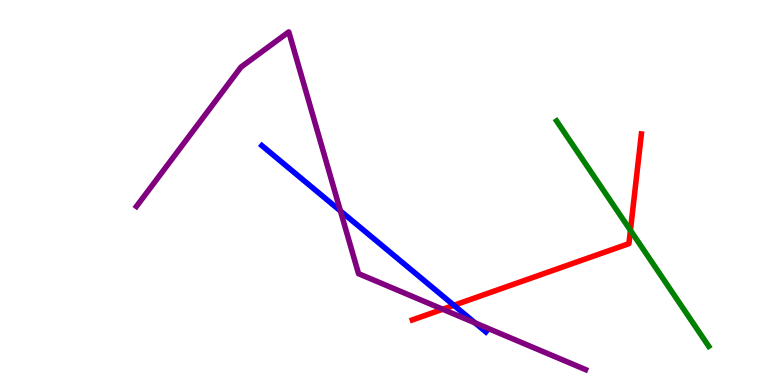[{'lines': ['blue', 'red'], 'intersections': [{'x': 5.86, 'y': 2.07}]}, {'lines': ['green', 'red'], 'intersections': [{'x': 8.13, 'y': 4.02}]}, {'lines': ['purple', 'red'], 'intersections': [{'x': 5.71, 'y': 1.97}]}, {'lines': ['blue', 'green'], 'intersections': []}, {'lines': ['blue', 'purple'], 'intersections': [{'x': 4.39, 'y': 4.52}, {'x': 6.13, 'y': 1.61}]}, {'lines': ['green', 'purple'], 'intersections': []}]